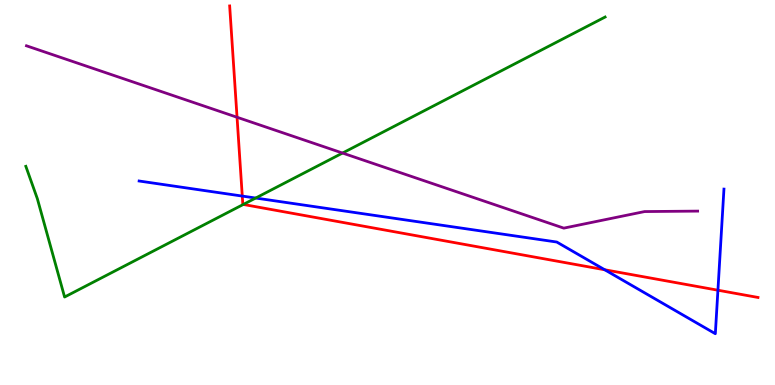[{'lines': ['blue', 'red'], 'intersections': [{'x': 3.13, 'y': 4.91}, {'x': 7.8, 'y': 2.99}, {'x': 9.26, 'y': 2.46}]}, {'lines': ['green', 'red'], 'intersections': [{'x': 3.14, 'y': 4.69}]}, {'lines': ['purple', 'red'], 'intersections': [{'x': 3.06, 'y': 6.95}]}, {'lines': ['blue', 'green'], 'intersections': [{'x': 3.3, 'y': 4.86}]}, {'lines': ['blue', 'purple'], 'intersections': []}, {'lines': ['green', 'purple'], 'intersections': [{'x': 4.42, 'y': 6.02}]}]